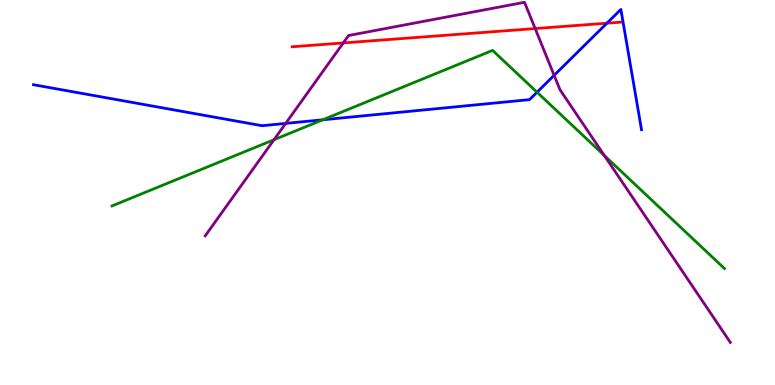[{'lines': ['blue', 'red'], 'intersections': [{'x': 7.83, 'y': 9.4}]}, {'lines': ['green', 'red'], 'intersections': []}, {'lines': ['purple', 'red'], 'intersections': [{'x': 4.43, 'y': 8.88}, {'x': 6.91, 'y': 9.26}]}, {'lines': ['blue', 'green'], 'intersections': [{'x': 4.17, 'y': 6.89}, {'x': 6.93, 'y': 7.6}]}, {'lines': ['blue', 'purple'], 'intersections': [{'x': 3.69, 'y': 6.79}, {'x': 7.15, 'y': 8.04}]}, {'lines': ['green', 'purple'], 'intersections': [{'x': 3.54, 'y': 6.37}, {'x': 7.8, 'y': 5.96}]}]